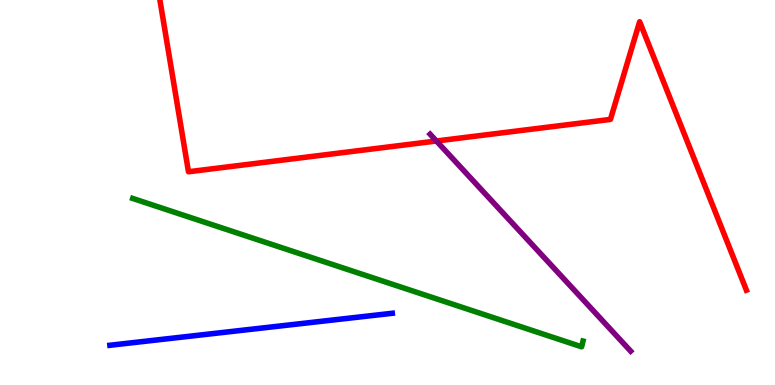[{'lines': ['blue', 'red'], 'intersections': []}, {'lines': ['green', 'red'], 'intersections': []}, {'lines': ['purple', 'red'], 'intersections': [{'x': 5.63, 'y': 6.34}]}, {'lines': ['blue', 'green'], 'intersections': []}, {'lines': ['blue', 'purple'], 'intersections': []}, {'lines': ['green', 'purple'], 'intersections': []}]